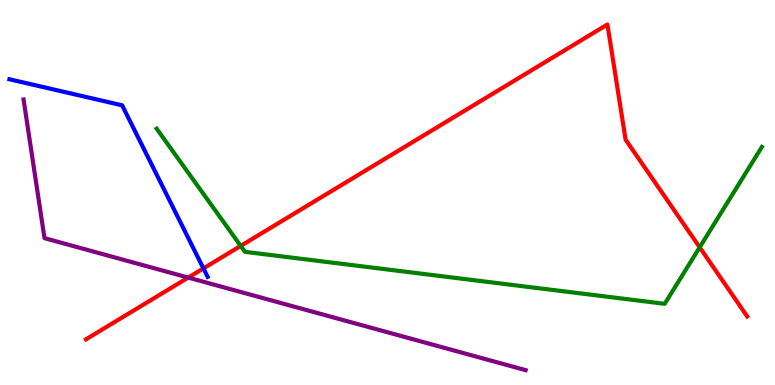[{'lines': ['blue', 'red'], 'intersections': [{'x': 2.62, 'y': 3.03}]}, {'lines': ['green', 'red'], 'intersections': [{'x': 3.11, 'y': 3.61}, {'x': 9.03, 'y': 3.58}]}, {'lines': ['purple', 'red'], 'intersections': [{'x': 2.43, 'y': 2.79}]}, {'lines': ['blue', 'green'], 'intersections': []}, {'lines': ['blue', 'purple'], 'intersections': []}, {'lines': ['green', 'purple'], 'intersections': []}]